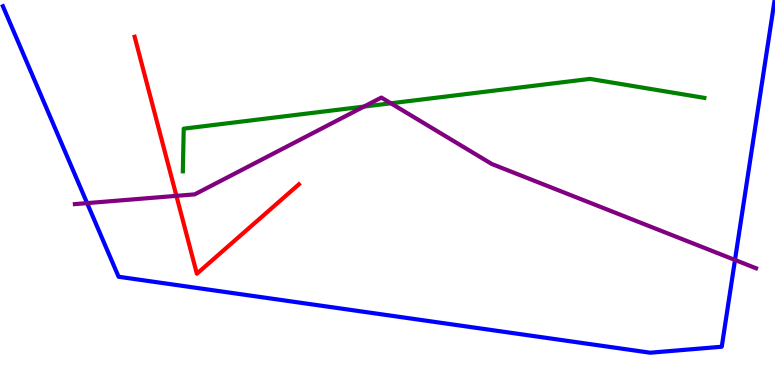[{'lines': ['blue', 'red'], 'intersections': []}, {'lines': ['green', 'red'], 'intersections': []}, {'lines': ['purple', 'red'], 'intersections': [{'x': 2.28, 'y': 4.91}]}, {'lines': ['blue', 'green'], 'intersections': []}, {'lines': ['blue', 'purple'], 'intersections': [{'x': 1.12, 'y': 4.72}, {'x': 9.48, 'y': 3.25}]}, {'lines': ['green', 'purple'], 'intersections': [{'x': 4.7, 'y': 7.23}, {'x': 5.04, 'y': 7.32}]}]